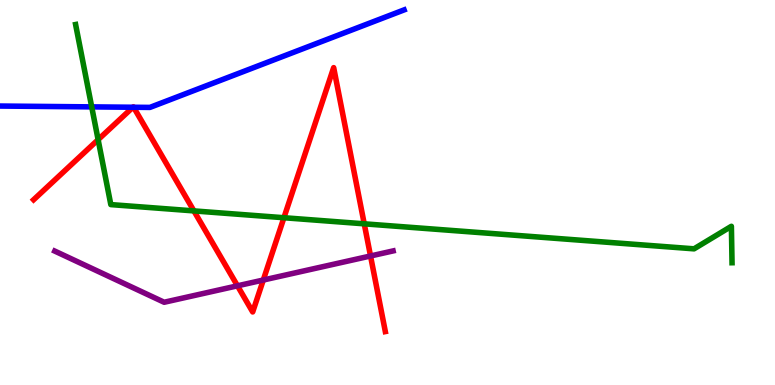[{'lines': ['blue', 'red'], 'intersections': [{'x': 1.72, 'y': 7.21}, {'x': 1.72, 'y': 7.21}]}, {'lines': ['green', 'red'], 'intersections': [{'x': 1.27, 'y': 6.37}, {'x': 2.5, 'y': 4.52}, {'x': 3.66, 'y': 4.34}, {'x': 4.7, 'y': 4.19}]}, {'lines': ['purple', 'red'], 'intersections': [{'x': 3.06, 'y': 2.58}, {'x': 3.4, 'y': 2.73}, {'x': 4.78, 'y': 3.35}]}, {'lines': ['blue', 'green'], 'intersections': [{'x': 1.18, 'y': 7.22}]}, {'lines': ['blue', 'purple'], 'intersections': []}, {'lines': ['green', 'purple'], 'intersections': []}]